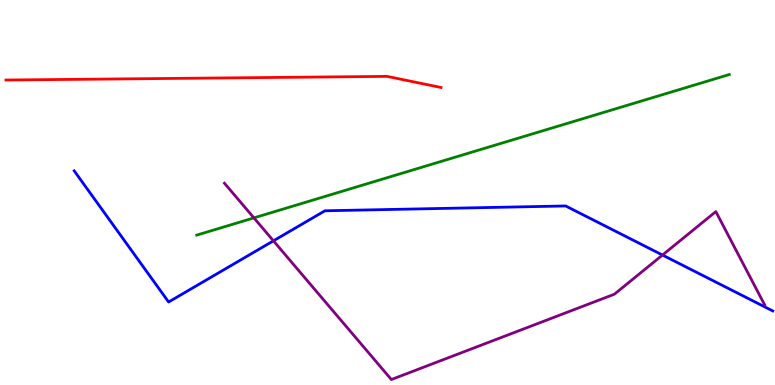[{'lines': ['blue', 'red'], 'intersections': []}, {'lines': ['green', 'red'], 'intersections': []}, {'lines': ['purple', 'red'], 'intersections': []}, {'lines': ['blue', 'green'], 'intersections': []}, {'lines': ['blue', 'purple'], 'intersections': [{'x': 3.53, 'y': 3.74}, {'x': 8.55, 'y': 3.38}]}, {'lines': ['green', 'purple'], 'intersections': [{'x': 3.28, 'y': 4.34}]}]